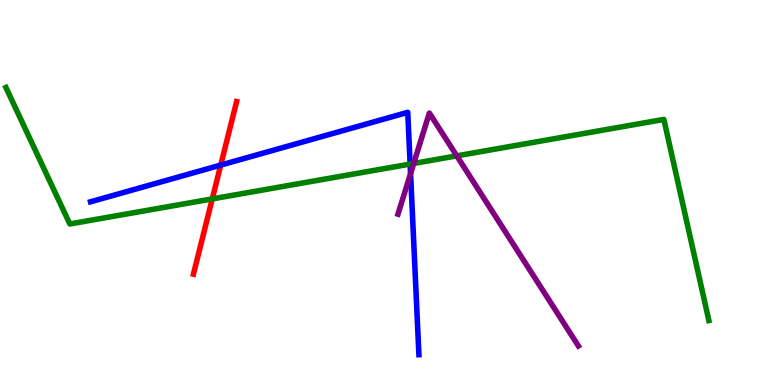[{'lines': ['blue', 'red'], 'intersections': [{'x': 2.85, 'y': 5.71}]}, {'lines': ['green', 'red'], 'intersections': [{'x': 2.74, 'y': 4.83}]}, {'lines': ['purple', 'red'], 'intersections': []}, {'lines': ['blue', 'green'], 'intersections': [{'x': 5.29, 'y': 5.74}]}, {'lines': ['blue', 'purple'], 'intersections': [{'x': 5.3, 'y': 5.49}]}, {'lines': ['green', 'purple'], 'intersections': [{'x': 5.34, 'y': 5.75}, {'x': 5.89, 'y': 5.95}]}]